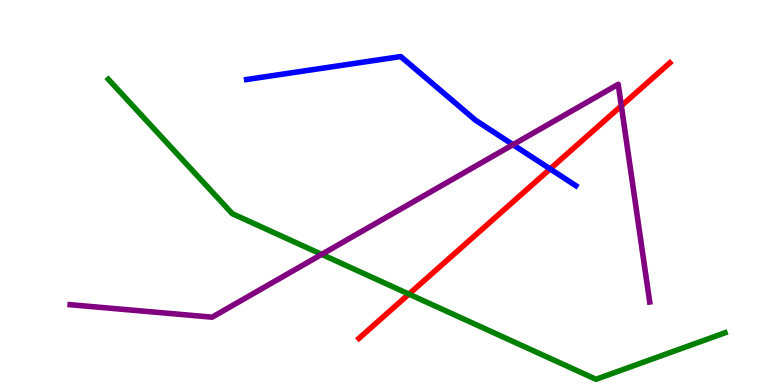[{'lines': ['blue', 'red'], 'intersections': [{'x': 7.1, 'y': 5.61}]}, {'lines': ['green', 'red'], 'intersections': [{'x': 5.28, 'y': 2.36}]}, {'lines': ['purple', 'red'], 'intersections': [{'x': 8.02, 'y': 7.25}]}, {'lines': ['blue', 'green'], 'intersections': []}, {'lines': ['blue', 'purple'], 'intersections': [{'x': 6.62, 'y': 6.24}]}, {'lines': ['green', 'purple'], 'intersections': [{'x': 4.15, 'y': 3.39}]}]